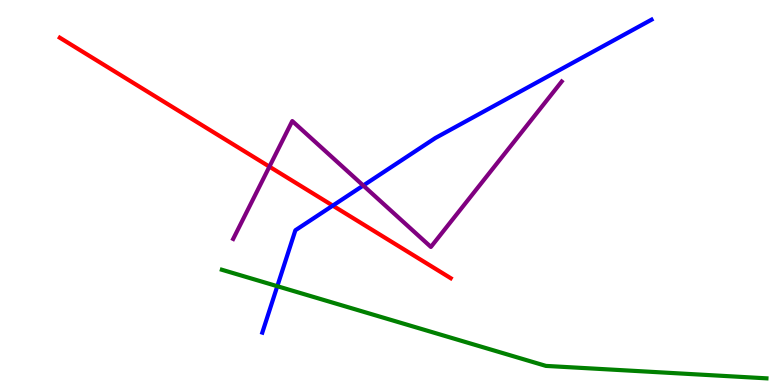[{'lines': ['blue', 'red'], 'intersections': [{'x': 4.29, 'y': 4.66}]}, {'lines': ['green', 'red'], 'intersections': []}, {'lines': ['purple', 'red'], 'intersections': [{'x': 3.48, 'y': 5.67}]}, {'lines': ['blue', 'green'], 'intersections': [{'x': 3.58, 'y': 2.57}]}, {'lines': ['blue', 'purple'], 'intersections': [{'x': 4.69, 'y': 5.18}]}, {'lines': ['green', 'purple'], 'intersections': []}]